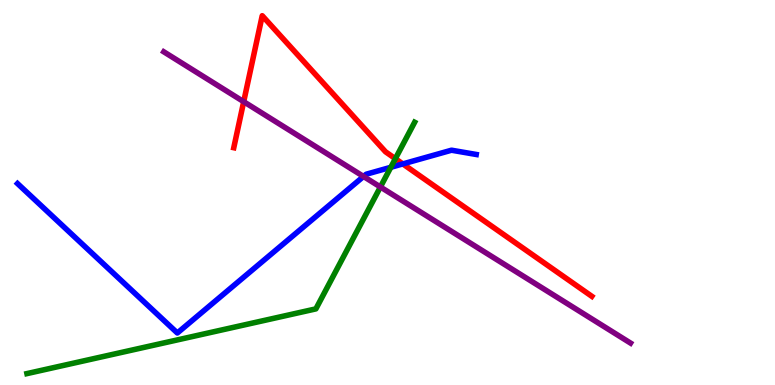[{'lines': ['blue', 'red'], 'intersections': [{'x': 5.2, 'y': 5.74}]}, {'lines': ['green', 'red'], 'intersections': [{'x': 5.1, 'y': 5.88}]}, {'lines': ['purple', 'red'], 'intersections': [{'x': 3.14, 'y': 7.36}]}, {'lines': ['blue', 'green'], 'intersections': [{'x': 5.04, 'y': 5.65}]}, {'lines': ['blue', 'purple'], 'intersections': [{'x': 4.69, 'y': 5.42}]}, {'lines': ['green', 'purple'], 'intersections': [{'x': 4.91, 'y': 5.14}]}]